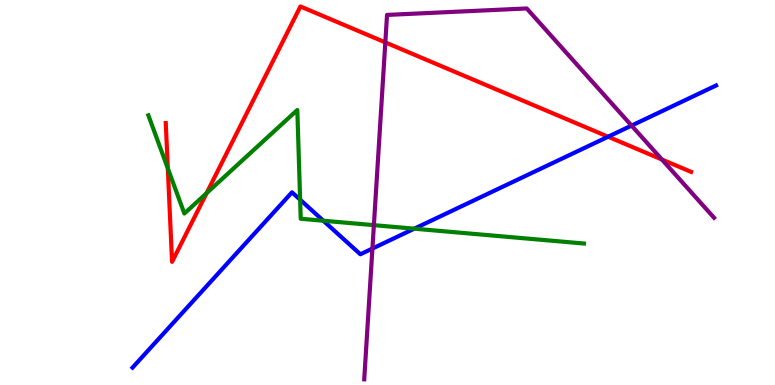[{'lines': ['blue', 'red'], 'intersections': [{'x': 7.85, 'y': 6.45}]}, {'lines': ['green', 'red'], 'intersections': [{'x': 2.17, 'y': 5.63}, {'x': 2.67, 'y': 4.98}]}, {'lines': ['purple', 'red'], 'intersections': [{'x': 4.97, 'y': 8.9}, {'x': 8.54, 'y': 5.86}]}, {'lines': ['blue', 'green'], 'intersections': [{'x': 3.87, 'y': 4.81}, {'x': 4.17, 'y': 4.27}, {'x': 5.35, 'y': 4.06}]}, {'lines': ['blue', 'purple'], 'intersections': [{'x': 4.81, 'y': 3.54}, {'x': 8.15, 'y': 6.74}]}, {'lines': ['green', 'purple'], 'intersections': [{'x': 4.82, 'y': 4.15}]}]